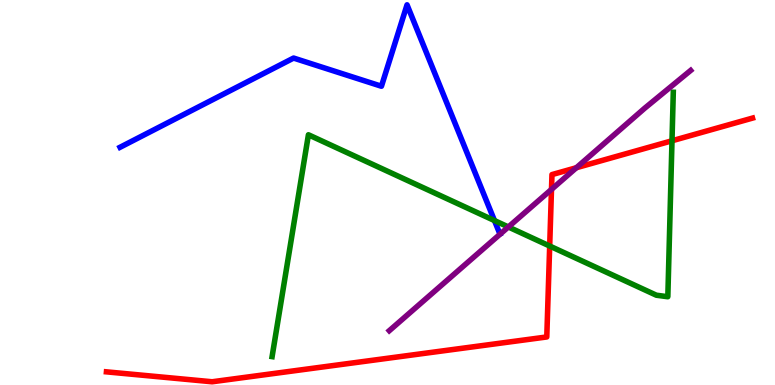[{'lines': ['blue', 'red'], 'intersections': []}, {'lines': ['green', 'red'], 'intersections': [{'x': 7.09, 'y': 3.61}, {'x': 8.67, 'y': 6.34}]}, {'lines': ['purple', 'red'], 'intersections': [{'x': 7.12, 'y': 5.08}, {'x': 7.44, 'y': 5.64}]}, {'lines': ['blue', 'green'], 'intersections': [{'x': 6.38, 'y': 4.27}]}, {'lines': ['blue', 'purple'], 'intersections': []}, {'lines': ['green', 'purple'], 'intersections': [{'x': 6.56, 'y': 4.1}]}]